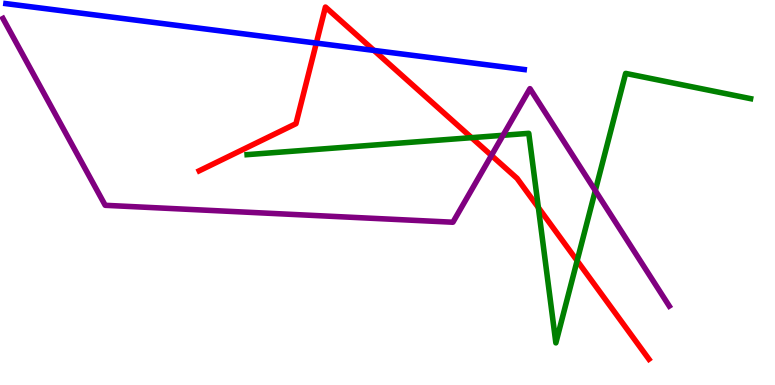[{'lines': ['blue', 'red'], 'intersections': [{'x': 4.08, 'y': 8.88}, {'x': 4.83, 'y': 8.69}]}, {'lines': ['green', 'red'], 'intersections': [{'x': 6.08, 'y': 6.42}, {'x': 6.95, 'y': 4.61}, {'x': 7.45, 'y': 3.23}]}, {'lines': ['purple', 'red'], 'intersections': [{'x': 6.34, 'y': 5.96}]}, {'lines': ['blue', 'green'], 'intersections': []}, {'lines': ['blue', 'purple'], 'intersections': []}, {'lines': ['green', 'purple'], 'intersections': [{'x': 6.49, 'y': 6.49}, {'x': 7.68, 'y': 5.05}]}]